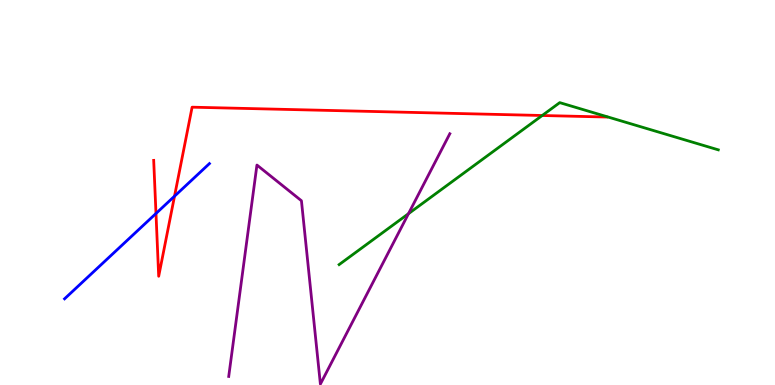[{'lines': ['blue', 'red'], 'intersections': [{'x': 2.01, 'y': 4.45}, {'x': 2.25, 'y': 4.9}]}, {'lines': ['green', 'red'], 'intersections': [{'x': 7.0, 'y': 7.0}]}, {'lines': ['purple', 'red'], 'intersections': []}, {'lines': ['blue', 'green'], 'intersections': []}, {'lines': ['blue', 'purple'], 'intersections': []}, {'lines': ['green', 'purple'], 'intersections': [{'x': 5.27, 'y': 4.45}]}]